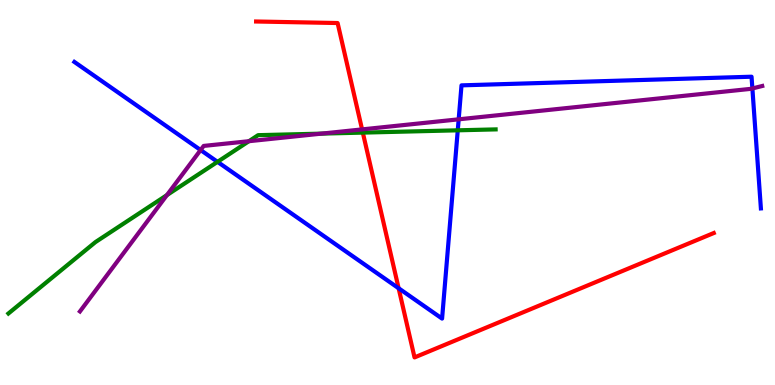[{'lines': ['blue', 'red'], 'intersections': [{'x': 5.14, 'y': 2.51}]}, {'lines': ['green', 'red'], 'intersections': [{'x': 4.68, 'y': 6.56}]}, {'lines': ['purple', 'red'], 'intersections': [{'x': 4.67, 'y': 6.64}]}, {'lines': ['blue', 'green'], 'intersections': [{'x': 2.81, 'y': 5.8}, {'x': 5.91, 'y': 6.62}]}, {'lines': ['blue', 'purple'], 'intersections': [{'x': 2.59, 'y': 6.1}, {'x': 5.92, 'y': 6.9}, {'x': 9.71, 'y': 7.7}]}, {'lines': ['green', 'purple'], 'intersections': [{'x': 2.15, 'y': 4.93}, {'x': 3.21, 'y': 6.33}, {'x': 4.15, 'y': 6.53}]}]